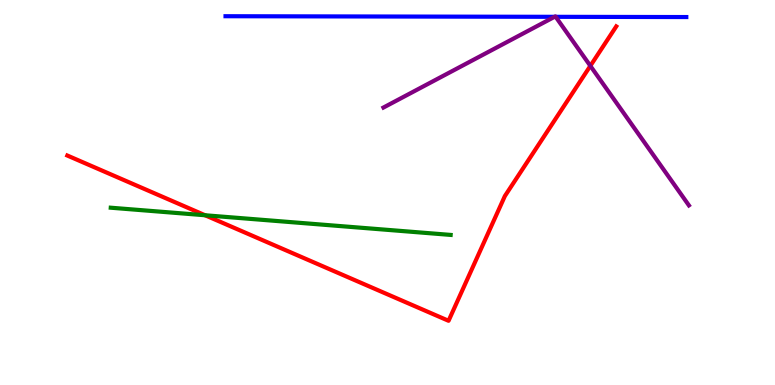[{'lines': ['blue', 'red'], 'intersections': []}, {'lines': ['green', 'red'], 'intersections': [{'x': 2.65, 'y': 4.41}]}, {'lines': ['purple', 'red'], 'intersections': [{'x': 7.62, 'y': 8.29}]}, {'lines': ['blue', 'green'], 'intersections': []}, {'lines': ['blue', 'purple'], 'intersections': [{'x': 7.16, 'y': 9.56}, {'x': 7.17, 'y': 9.56}]}, {'lines': ['green', 'purple'], 'intersections': []}]